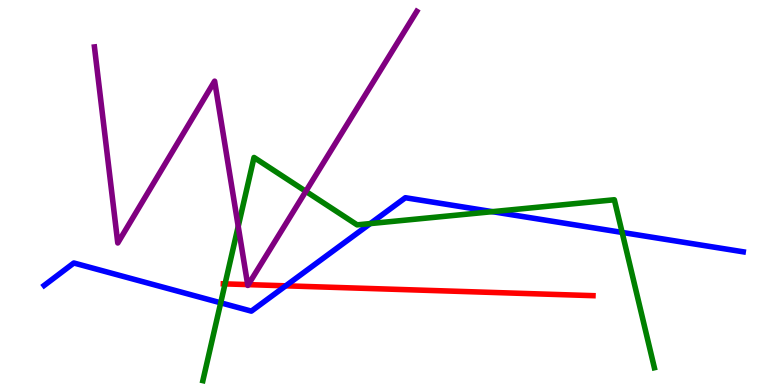[{'lines': ['blue', 'red'], 'intersections': [{'x': 3.69, 'y': 2.58}]}, {'lines': ['green', 'red'], 'intersections': [{'x': 2.9, 'y': 2.63}]}, {'lines': ['purple', 'red'], 'intersections': [{'x': 3.2, 'y': 2.61}, {'x': 3.2, 'y': 2.61}]}, {'lines': ['blue', 'green'], 'intersections': [{'x': 2.85, 'y': 2.13}, {'x': 4.78, 'y': 4.19}, {'x': 6.35, 'y': 4.5}, {'x': 8.03, 'y': 3.96}]}, {'lines': ['blue', 'purple'], 'intersections': []}, {'lines': ['green', 'purple'], 'intersections': [{'x': 3.07, 'y': 4.12}, {'x': 3.95, 'y': 5.03}]}]